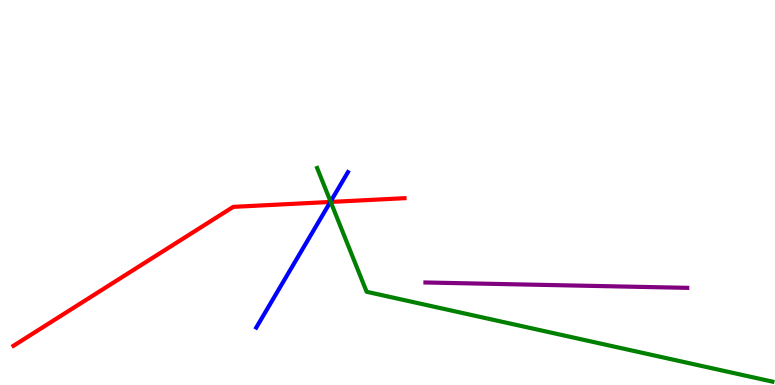[{'lines': ['blue', 'red'], 'intersections': [{'x': 4.26, 'y': 4.75}]}, {'lines': ['green', 'red'], 'intersections': [{'x': 4.27, 'y': 4.75}]}, {'lines': ['purple', 'red'], 'intersections': []}, {'lines': ['blue', 'green'], 'intersections': [{'x': 4.27, 'y': 4.76}]}, {'lines': ['blue', 'purple'], 'intersections': []}, {'lines': ['green', 'purple'], 'intersections': []}]